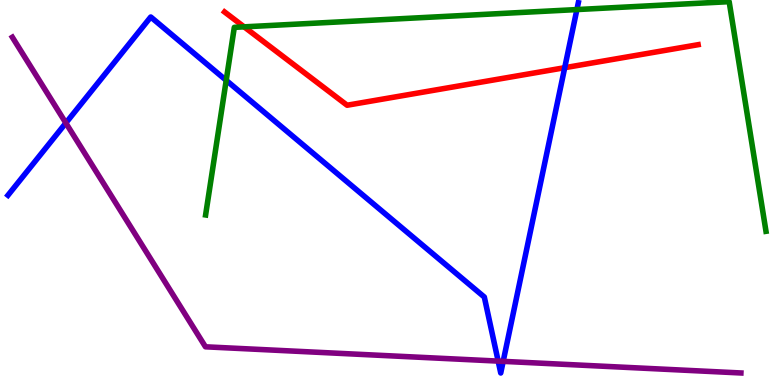[{'lines': ['blue', 'red'], 'intersections': [{'x': 7.29, 'y': 8.24}]}, {'lines': ['green', 'red'], 'intersections': [{'x': 3.15, 'y': 9.3}]}, {'lines': ['purple', 'red'], 'intersections': []}, {'lines': ['blue', 'green'], 'intersections': [{'x': 2.92, 'y': 7.91}, {'x': 7.44, 'y': 9.75}]}, {'lines': ['blue', 'purple'], 'intersections': [{'x': 0.85, 'y': 6.81}, {'x': 6.43, 'y': 0.621}, {'x': 6.49, 'y': 0.614}]}, {'lines': ['green', 'purple'], 'intersections': []}]